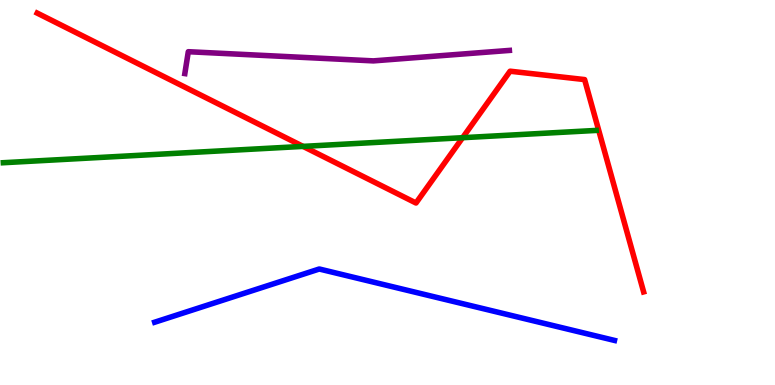[{'lines': ['blue', 'red'], 'intersections': []}, {'lines': ['green', 'red'], 'intersections': [{'x': 3.91, 'y': 6.2}, {'x': 5.97, 'y': 6.42}]}, {'lines': ['purple', 'red'], 'intersections': []}, {'lines': ['blue', 'green'], 'intersections': []}, {'lines': ['blue', 'purple'], 'intersections': []}, {'lines': ['green', 'purple'], 'intersections': []}]